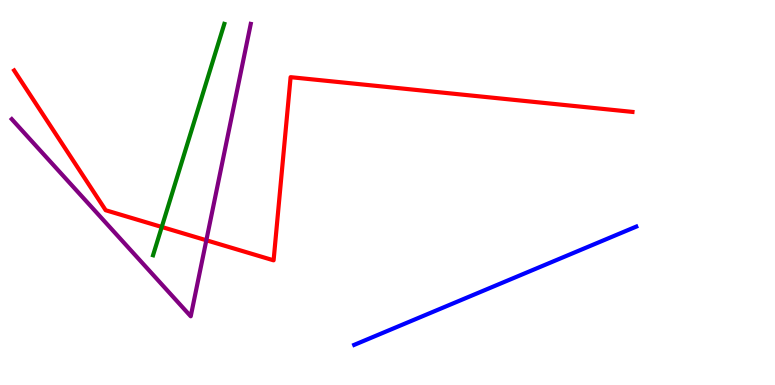[{'lines': ['blue', 'red'], 'intersections': []}, {'lines': ['green', 'red'], 'intersections': [{'x': 2.09, 'y': 4.1}]}, {'lines': ['purple', 'red'], 'intersections': [{'x': 2.66, 'y': 3.76}]}, {'lines': ['blue', 'green'], 'intersections': []}, {'lines': ['blue', 'purple'], 'intersections': []}, {'lines': ['green', 'purple'], 'intersections': []}]